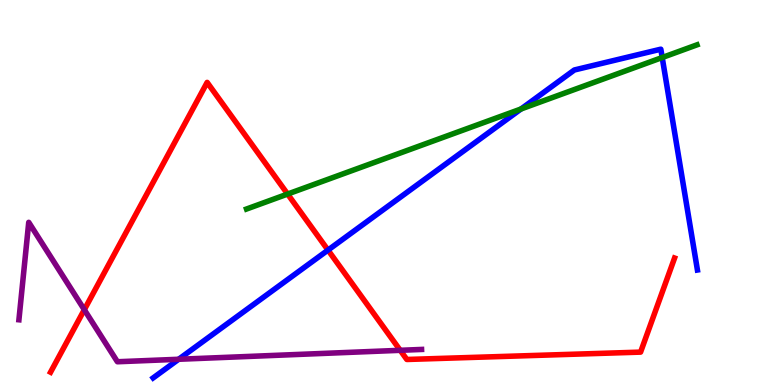[{'lines': ['blue', 'red'], 'intersections': [{'x': 4.23, 'y': 3.5}]}, {'lines': ['green', 'red'], 'intersections': [{'x': 3.71, 'y': 4.96}]}, {'lines': ['purple', 'red'], 'intersections': [{'x': 1.09, 'y': 1.96}, {'x': 5.16, 'y': 0.901}]}, {'lines': ['blue', 'green'], 'intersections': [{'x': 6.72, 'y': 7.17}, {'x': 8.54, 'y': 8.51}]}, {'lines': ['blue', 'purple'], 'intersections': [{'x': 2.31, 'y': 0.668}]}, {'lines': ['green', 'purple'], 'intersections': []}]